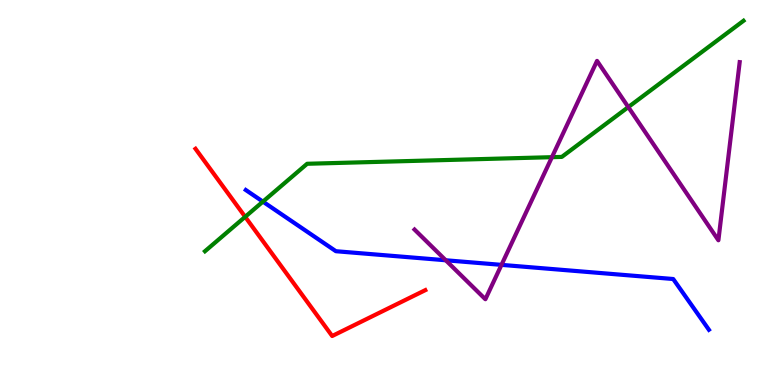[{'lines': ['blue', 'red'], 'intersections': []}, {'lines': ['green', 'red'], 'intersections': [{'x': 3.16, 'y': 4.37}]}, {'lines': ['purple', 'red'], 'intersections': []}, {'lines': ['blue', 'green'], 'intersections': [{'x': 3.39, 'y': 4.76}]}, {'lines': ['blue', 'purple'], 'intersections': [{'x': 5.75, 'y': 3.24}, {'x': 6.47, 'y': 3.12}]}, {'lines': ['green', 'purple'], 'intersections': [{'x': 7.12, 'y': 5.92}, {'x': 8.11, 'y': 7.22}]}]